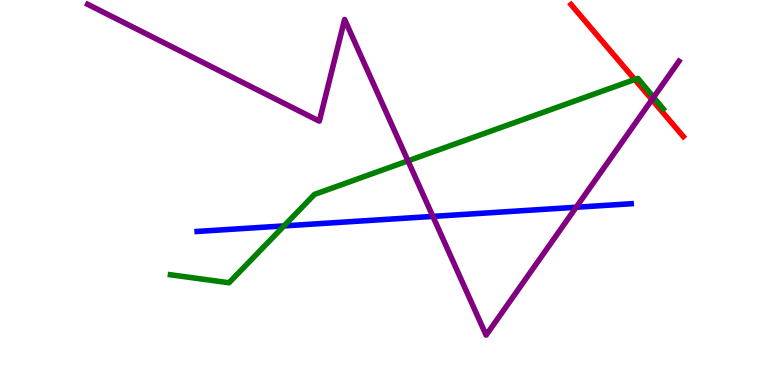[{'lines': ['blue', 'red'], 'intersections': []}, {'lines': ['green', 'red'], 'intersections': [{'x': 8.19, 'y': 7.94}]}, {'lines': ['purple', 'red'], 'intersections': [{'x': 8.41, 'y': 7.41}]}, {'lines': ['blue', 'green'], 'intersections': [{'x': 3.66, 'y': 4.13}]}, {'lines': ['blue', 'purple'], 'intersections': [{'x': 5.59, 'y': 4.38}, {'x': 7.43, 'y': 4.62}]}, {'lines': ['green', 'purple'], 'intersections': [{'x': 5.26, 'y': 5.82}, {'x': 8.43, 'y': 7.47}]}]